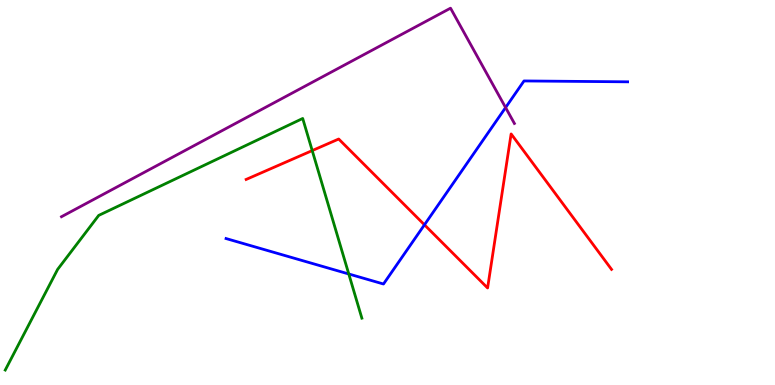[{'lines': ['blue', 'red'], 'intersections': [{'x': 5.48, 'y': 4.16}]}, {'lines': ['green', 'red'], 'intersections': [{'x': 4.03, 'y': 6.09}]}, {'lines': ['purple', 'red'], 'intersections': []}, {'lines': ['blue', 'green'], 'intersections': [{'x': 4.5, 'y': 2.88}]}, {'lines': ['blue', 'purple'], 'intersections': [{'x': 6.52, 'y': 7.21}]}, {'lines': ['green', 'purple'], 'intersections': []}]